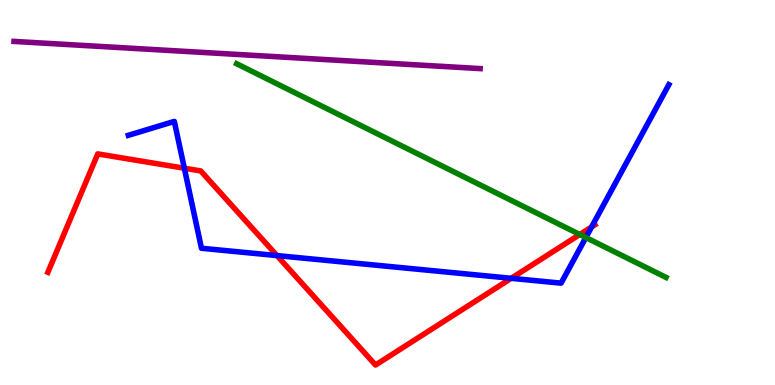[{'lines': ['blue', 'red'], 'intersections': [{'x': 2.38, 'y': 5.63}, {'x': 3.57, 'y': 3.36}, {'x': 6.6, 'y': 2.77}, {'x': 7.63, 'y': 4.1}]}, {'lines': ['green', 'red'], 'intersections': [{'x': 7.48, 'y': 3.91}]}, {'lines': ['purple', 'red'], 'intersections': []}, {'lines': ['blue', 'green'], 'intersections': [{'x': 7.56, 'y': 3.83}]}, {'lines': ['blue', 'purple'], 'intersections': []}, {'lines': ['green', 'purple'], 'intersections': []}]